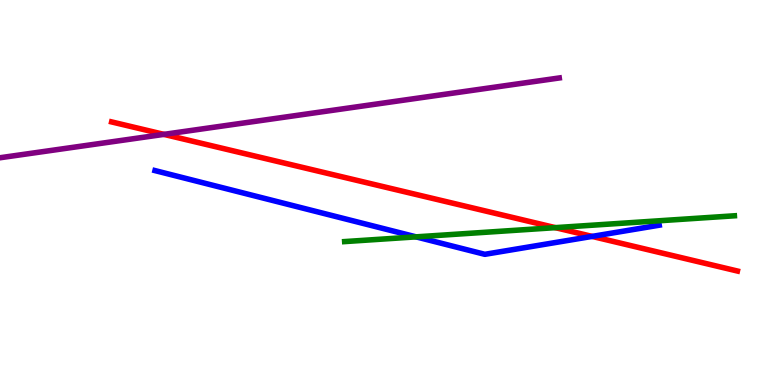[{'lines': ['blue', 'red'], 'intersections': [{'x': 7.64, 'y': 3.86}]}, {'lines': ['green', 'red'], 'intersections': [{'x': 7.17, 'y': 4.09}]}, {'lines': ['purple', 'red'], 'intersections': [{'x': 2.11, 'y': 6.51}]}, {'lines': ['blue', 'green'], 'intersections': [{'x': 5.37, 'y': 3.85}]}, {'lines': ['blue', 'purple'], 'intersections': []}, {'lines': ['green', 'purple'], 'intersections': []}]